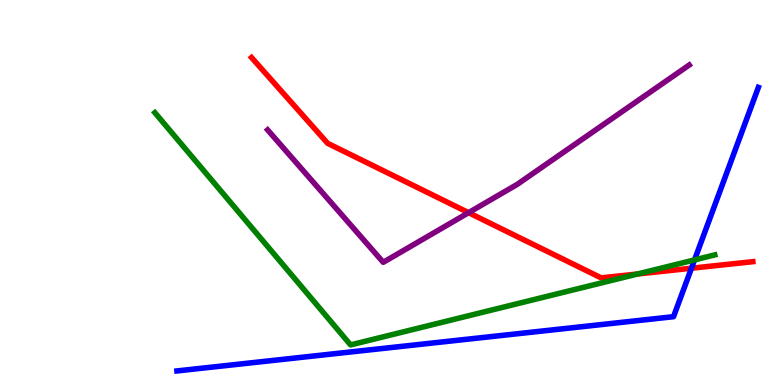[{'lines': ['blue', 'red'], 'intersections': [{'x': 8.92, 'y': 3.03}]}, {'lines': ['green', 'red'], 'intersections': [{'x': 8.23, 'y': 2.88}]}, {'lines': ['purple', 'red'], 'intersections': [{'x': 6.05, 'y': 4.48}]}, {'lines': ['blue', 'green'], 'intersections': [{'x': 8.96, 'y': 3.25}]}, {'lines': ['blue', 'purple'], 'intersections': []}, {'lines': ['green', 'purple'], 'intersections': []}]